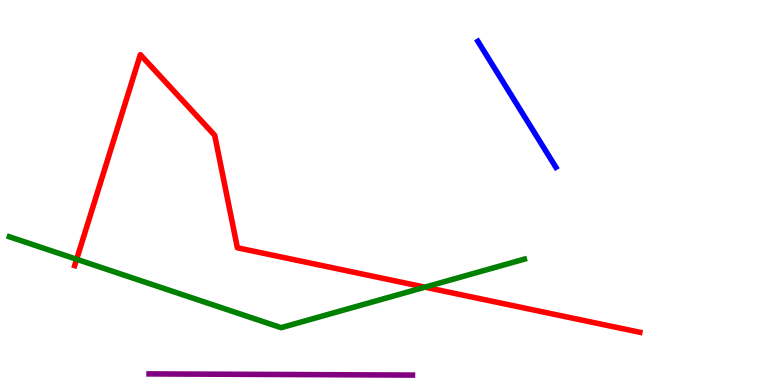[{'lines': ['blue', 'red'], 'intersections': []}, {'lines': ['green', 'red'], 'intersections': [{'x': 0.989, 'y': 3.27}, {'x': 5.48, 'y': 2.54}]}, {'lines': ['purple', 'red'], 'intersections': []}, {'lines': ['blue', 'green'], 'intersections': []}, {'lines': ['blue', 'purple'], 'intersections': []}, {'lines': ['green', 'purple'], 'intersections': []}]